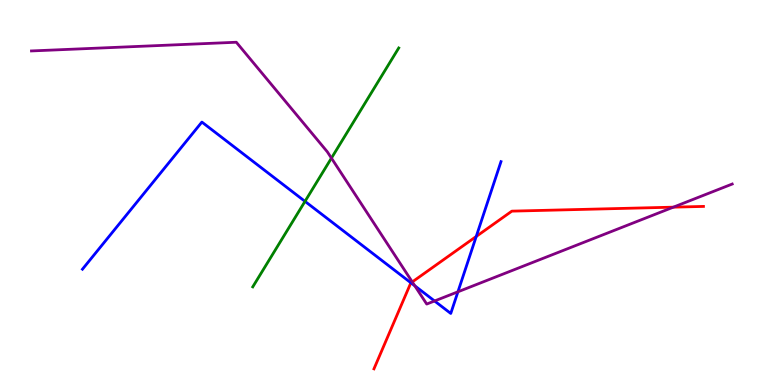[{'lines': ['blue', 'red'], 'intersections': [{'x': 5.3, 'y': 2.65}, {'x': 6.14, 'y': 3.86}]}, {'lines': ['green', 'red'], 'intersections': []}, {'lines': ['purple', 'red'], 'intersections': [{'x': 5.32, 'y': 2.68}, {'x': 8.69, 'y': 4.62}]}, {'lines': ['blue', 'green'], 'intersections': [{'x': 3.94, 'y': 4.77}]}, {'lines': ['blue', 'purple'], 'intersections': [{'x': 5.35, 'y': 2.58}, {'x': 5.61, 'y': 2.18}, {'x': 5.91, 'y': 2.42}]}, {'lines': ['green', 'purple'], 'intersections': [{'x': 4.28, 'y': 5.89}]}]